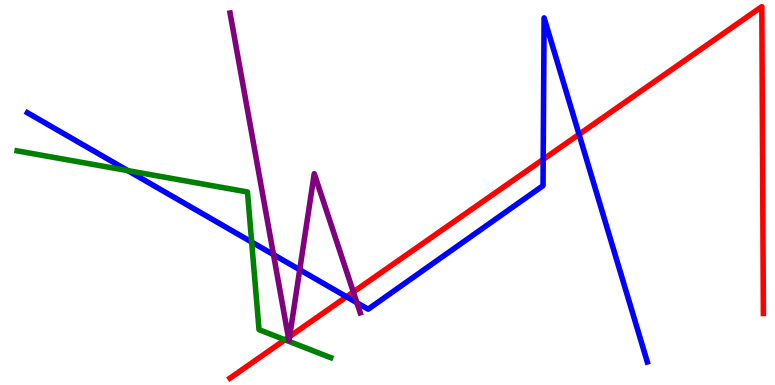[{'lines': ['blue', 'red'], 'intersections': [{'x': 4.47, 'y': 2.29}, {'x': 7.01, 'y': 5.86}, {'x': 7.47, 'y': 6.51}]}, {'lines': ['green', 'red'], 'intersections': [{'x': 3.68, 'y': 1.17}]}, {'lines': ['purple', 'red'], 'intersections': [{'x': 3.72, 'y': 1.24}, {'x': 3.74, 'y': 1.26}, {'x': 4.56, 'y': 2.42}]}, {'lines': ['blue', 'green'], 'intersections': [{'x': 1.65, 'y': 5.57}, {'x': 3.25, 'y': 3.71}]}, {'lines': ['blue', 'purple'], 'intersections': [{'x': 3.53, 'y': 3.39}, {'x': 3.87, 'y': 2.99}, {'x': 4.61, 'y': 2.14}]}, {'lines': ['green', 'purple'], 'intersections': []}]